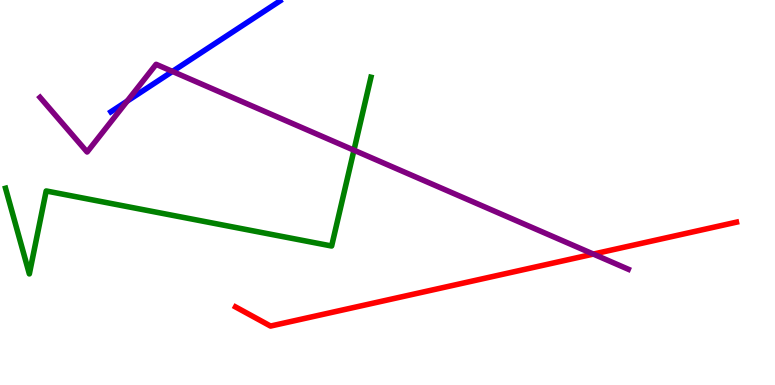[{'lines': ['blue', 'red'], 'intersections': []}, {'lines': ['green', 'red'], 'intersections': []}, {'lines': ['purple', 'red'], 'intersections': [{'x': 7.66, 'y': 3.4}]}, {'lines': ['blue', 'green'], 'intersections': []}, {'lines': ['blue', 'purple'], 'intersections': [{'x': 1.64, 'y': 7.37}, {'x': 2.23, 'y': 8.14}]}, {'lines': ['green', 'purple'], 'intersections': [{'x': 4.57, 'y': 6.1}]}]